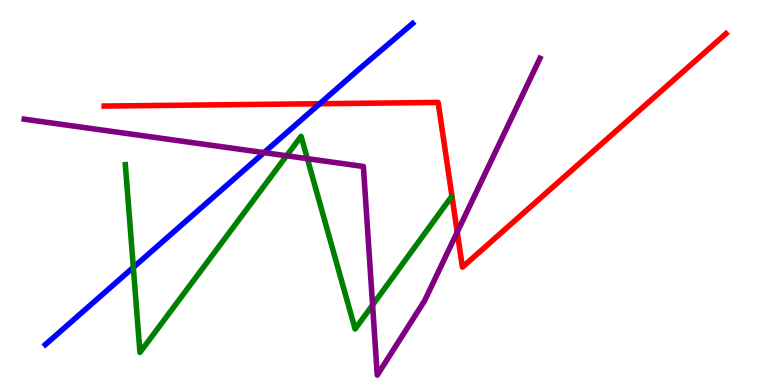[{'lines': ['blue', 'red'], 'intersections': [{'x': 4.13, 'y': 7.31}]}, {'lines': ['green', 'red'], 'intersections': []}, {'lines': ['purple', 'red'], 'intersections': [{'x': 5.9, 'y': 3.97}]}, {'lines': ['blue', 'green'], 'intersections': [{'x': 1.72, 'y': 3.06}]}, {'lines': ['blue', 'purple'], 'intersections': [{'x': 3.41, 'y': 6.04}]}, {'lines': ['green', 'purple'], 'intersections': [{'x': 3.7, 'y': 5.95}, {'x': 3.97, 'y': 5.88}, {'x': 4.81, 'y': 2.08}]}]